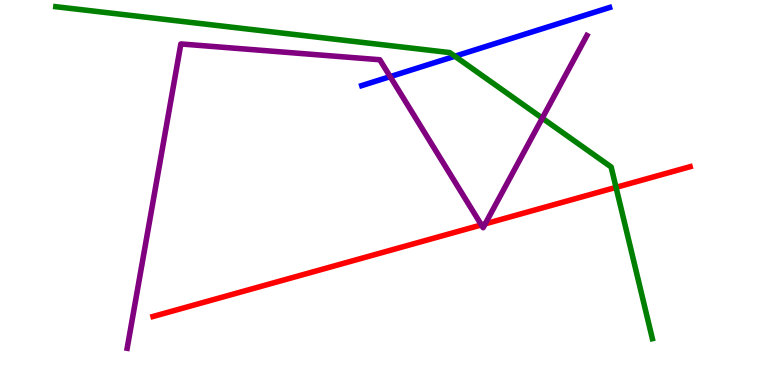[{'lines': ['blue', 'red'], 'intersections': []}, {'lines': ['green', 'red'], 'intersections': [{'x': 7.95, 'y': 5.13}]}, {'lines': ['purple', 'red'], 'intersections': [{'x': 6.21, 'y': 4.16}, {'x': 6.26, 'y': 4.19}]}, {'lines': ['blue', 'green'], 'intersections': [{'x': 5.87, 'y': 8.54}]}, {'lines': ['blue', 'purple'], 'intersections': [{'x': 5.03, 'y': 8.01}]}, {'lines': ['green', 'purple'], 'intersections': [{'x': 7.0, 'y': 6.93}]}]